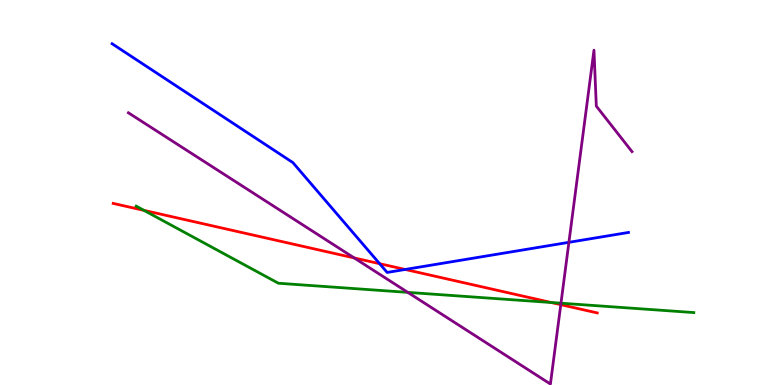[{'lines': ['blue', 'red'], 'intersections': [{'x': 4.9, 'y': 3.15}, {'x': 5.23, 'y': 3.0}]}, {'lines': ['green', 'red'], 'intersections': [{'x': 1.86, 'y': 4.54}, {'x': 7.11, 'y': 2.14}]}, {'lines': ['purple', 'red'], 'intersections': [{'x': 4.57, 'y': 3.3}, {'x': 7.24, 'y': 2.09}]}, {'lines': ['blue', 'green'], 'intersections': []}, {'lines': ['blue', 'purple'], 'intersections': [{'x': 7.34, 'y': 3.71}]}, {'lines': ['green', 'purple'], 'intersections': [{'x': 5.26, 'y': 2.41}, {'x': 7.24, 'y': 2.12}]}]